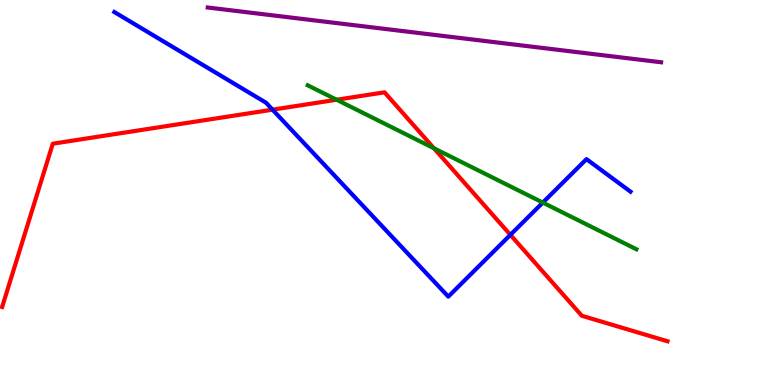[{'lines': ['blue', 'red'], 'intersections': [{'x': 3.52, 'y': 7.15}, {'x': 6.59, 'y': 3.9}]}, {'lines': ['green', 'red'], 'intersections': [{'x': 4.34, 'y': 7.41}, {'x': 5.6, 'y': 6.15}]}, {'lines': ['purple', 'red'], 'intersections': []}, {'lines': ['blue', 'green'], 'intersections': [{'x': 7.0, 'y': 4.74}]}, {'lines': ['blue', 'purple'], 'intersections': []}, {'lines': ['green', 'purple'], 'intersections': []}]